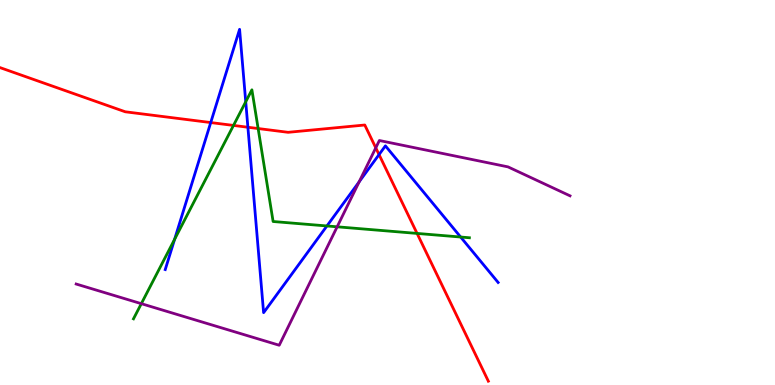[{'lines': ['blue', 'red'], 'intersections': [{'x': 2.72, 'y': 6.82}, {'x': 3.2, 'y': 6.69}, {'x': 4.89, 'y': 5.98}]}, {'lines': ['green', 'red'], 'intersections': [{'x': 3.01, 'y': 6.74}, {'x': 3.33, 'y': 6.66}, {'x': 5.38, 'y': 3.94}]}, {'lines': ['purple', 'red'], 'intersections': [{'x': 4.85, 'y': 6.16}]}, {'lines': ['blue', 'green'], 'intersections': [{'x': 2.25, 'y': 3.78}, {'x': 3.17, 'y': 7.36}, {'x': 4.22, 'y': 4.13}, {'x': 5.94, 'y': 3.84}]}, {'lines': ['blue', 'purple'], 'intersections': [{'x': 4.63, 'y': 5.28}]}, {'lines': ['green', 'purple'], 'intersections': [{'x': 1.82, 'y': 2.11}, {'x': 4.35, 'y': 4.11}]}]